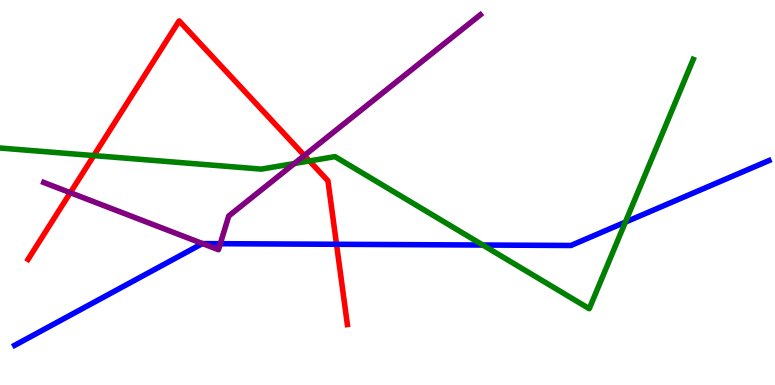[{'lines': ['blue', 'red'], 'intersections': [{'x': 4.34, 'y': 3.66}]}, {'lines': ['green', 'red'], 'intersections': [{'x': 1.21, 'y': 5.96}, {'x': 3.99, 'y': 5.82}]}, {'lines': ['purple', 'red'], 'intersections': [{'x': 0.907, 'y': 4.99}, {'x': 3.93, 'y': 5.96}]}, {'lines': ['blue', 'green'], 'intersections': [{'x': 6.23, 'y': 3.64}, {'x': 8.07, 'y': 4.23}]}, {'lines': ['blue', 'purple'], 'intersections': [{'x': 2.61, 'y': 3.67}, {'x': 2.84, 'y': 3.67}]}, {'lines': ['green', 'purple'], 'intersections': [{'x': 3.8, 'y': 5.75}]}]